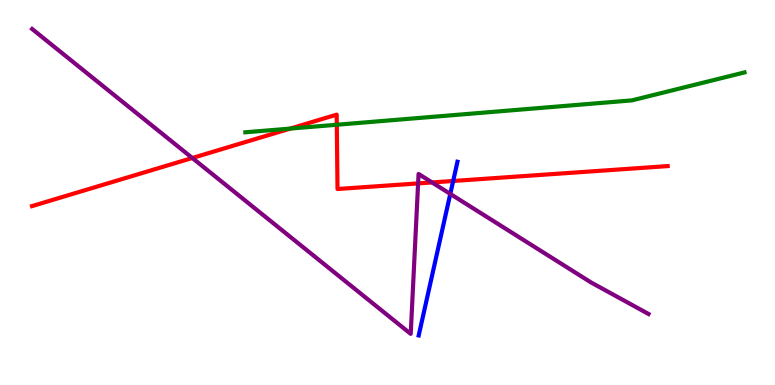[{'lines': ['blue', 'red'], 'intersections': [{'x': 5.85, 'y': 5.3}]}, {'lines': ['green', 'red'], 'intersections': [{'x': 3.75, 'y': 6.66}, {'x': 4.35, 'y': 6.76}]}, {'lines': ['purple', 'red'], 'intersections': [{'x': 2.48, 'y': 5.9}, {'x': 5.39, 'y': 5.24}, {'x': 5.57, 'y': 5.26}]}, {'lines': ['blue', 'green'], 'intersections': []}, {'lines': ['blue', 'purple'], 'intersections': [{'x': 5.81, 'y': 4.96}]}, {'lines': ['green', 'purple'], 'intersections': []}]